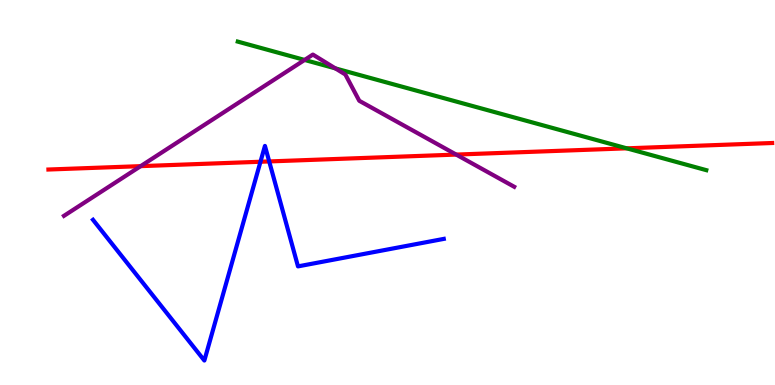[{'lines': ['blue', 'red'], 'intersections': [{'x': 3.36, 'y': 5.8}, {'x': 3.47, 'y': 5.81}]}, {'lines': ['green', 'red'], 'intersections': [{'x': 8.09, 'y': 6.15}]}, {'lines': ['purple', 'red'], 'intersections': [{'x': 1.82, 'y': 5.68}, {'x': 5.89, 'y': 5.98}]}, {'lines': ['blue', 'green'], 'intersections': []}, {'lines': ['blue', 'purple'], 'intersections': []}, {'lines': ['green', 'purple'], 'intersections': [{'x': 3.93, 'y': 8.44}, {'x': 4.33, 'y': 8.22}]}]